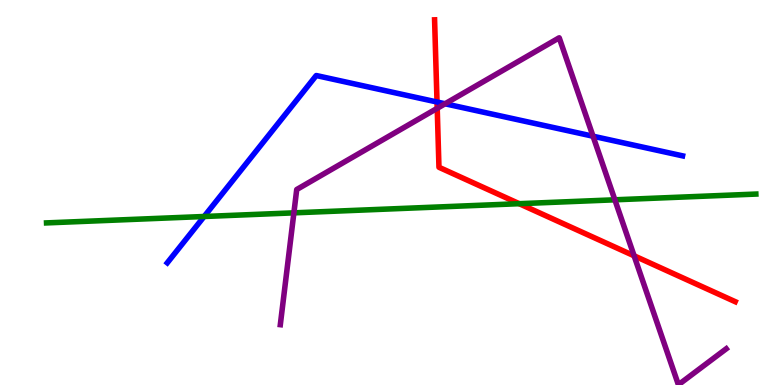[{'lines': ['blue', 'red'], 'intersections': [{'x': 5.64, 'y': 7.35}]}, {'lines': ['green', 'red'], 'intersections': [{'x': 6.7, 'y': 4.71}]}, {'lines': ['purple', 'red'], 'intersections': [{'x': 5.64, 'y': 7.19}, {'x': 8.18, 'y': 3.36}]}, {'lines': ['blue', 'green'], 'intersections': [{'x': 2.63, 'y': 4.38}]}, {'lines': ['blue', 'purple'], 'intersections': [{'x': 5.74, 'y': 7.3}, {'x': 7.65, 'y': 6.46}]}, {'lines': ['green', 'purple'], 'intersections': [{'x': 3.79, 'y': 4.47}, {'x': 7.93, 'y': 4.81}]}]